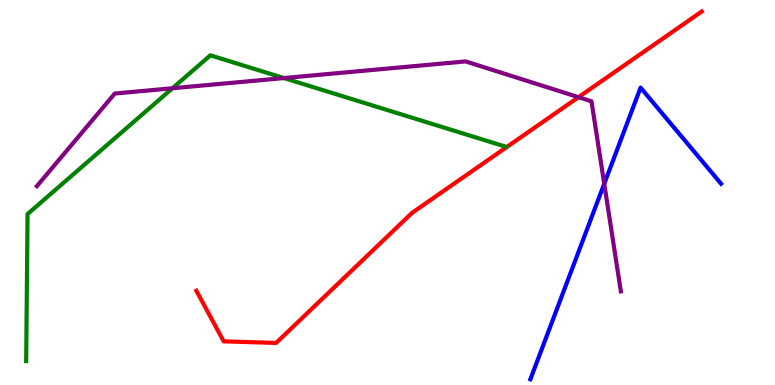[{'lines': ['blue', 'red'], 'intersections': []}, {'lines': ['green', 'red'], 'intersections': []}, {'lines': ['purple', 'red'], 'intersections': [{'x': 7.46, 'y': 7.48}]}, {'lines': ['blue', 'green'], 'intersections': []}, {'lines': ['blue', 'purple'], 'intersections': [{'x': 7.8, 'y': 5.23}]}, {'lines': ['green', 'purple'], 'intersections': [{'x': 2.23, 'y': 7.71}, {'x': 3.66, 'y': 7.97}]}]